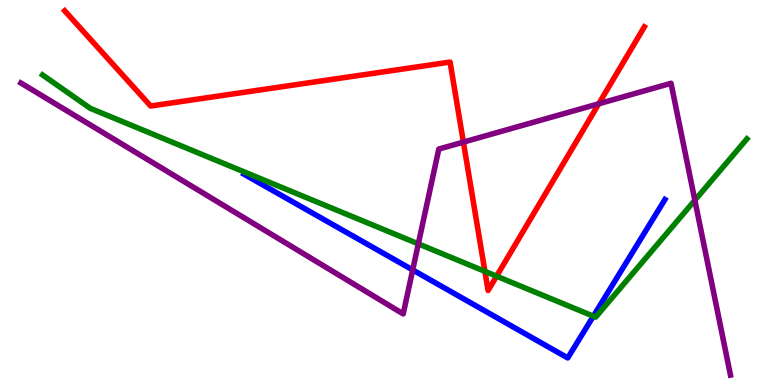[{'lines': ['blue', 'red'], 'intersections': []}, {'lines': ['green', 'red'], 'intersections': [{'x': 6.26, 'y': 2.95}, {'x': 6.41, 'y': 2.83}]}, {'lines': ['purple', 'red'], 'intersections': [{'x': 5.98, 'y': 6.31}, {'x': 7.73, 'y': 7.3}]}, {'lines': ['blue', 'green'], 'intersections': [{'x': 7.66, 'y': 1.79}]}, {'lines': ['blue', 'purple'], 'intersections': [{'x': 5.33, 'y': 2.99}]}, {'lines': ['green', 'purple'], 'intersections': [{'x': 5.4, 'y': 3.67}, {'x': 8.97, 'y': 4.8}]}]